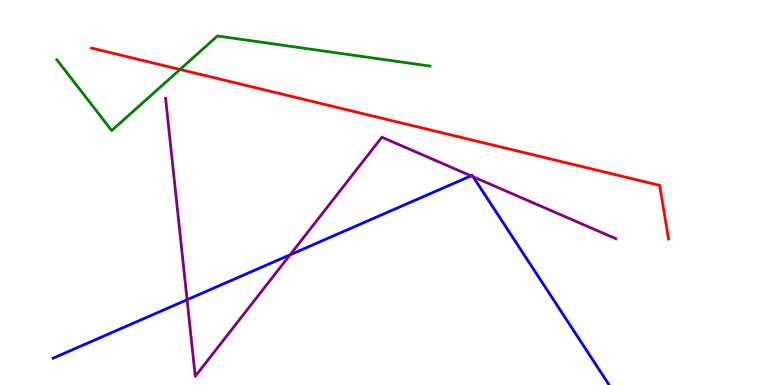[{'lines': ['blue', 'red'], 'intersections': []}, {'lines': ['green', 'red'], 'intersections': [{'x': 2.32, 'y': 8.2}]}, {'lines': ['purple', 'red'], 'intersections': []}, {'lines': ['blue', 'green'], 'intersections': []}, {'lines': ['blue', 'purple'], 'intersections': [{'x': 2.41, 'y': 2.21}, {'x': 3.74, 'y': 3.38}, {'x': 6.08, 'y': 5.43}, {'x': 6.1, 'y': 5.41}]}, {'lines': ['green', 'purple'], 'intersections': []}]